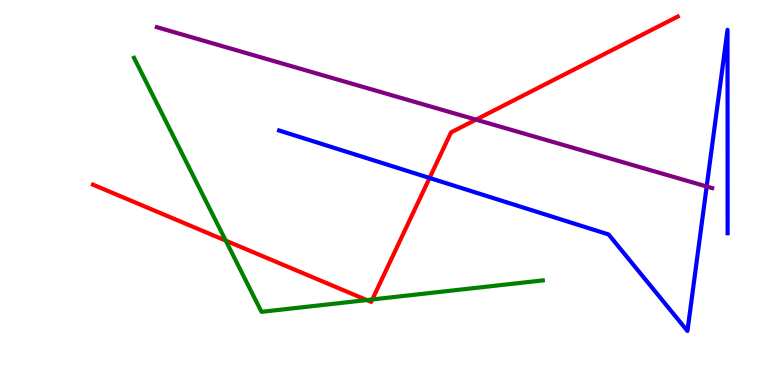[{'lines': ['blue', 'red'], 'intersections': [{'x': 5.54, 'y': 5.38}]}, {'lines': ['green', 'red'], 'intersections': [{'x': 2.91, 'y': 3.75}, {'x': 4.73, 'y': 2.21}, {'x': 4.8, 'y': 2.22}]}, {'lines': ['purple', 'red'], 'intersections': [{'x': 6.14, 'y': 6.89}]}, {'lines': ['blue', 'green'], 'intersections': []}, {'lines': ['blue', 'purple'], 'intersections': [{'x': 9.12, 'y': 5.16}]}, {'lines': ['green', 'purple'], 'intersections': []}]